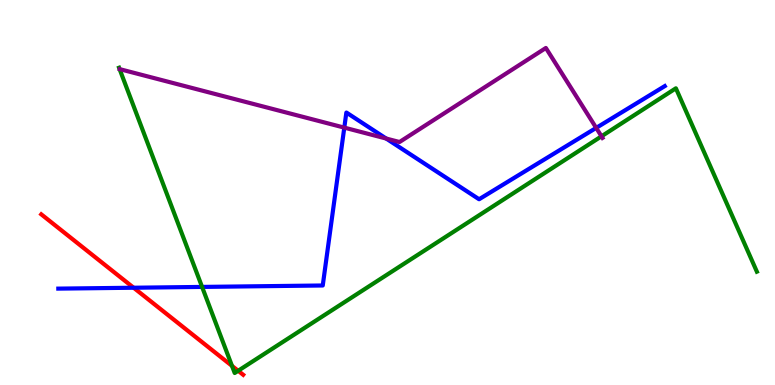[{'lines': ['blue', 'red'], 'intersections': [{'x': 1.72, 'y': 2.53}]}, {'lines': ['green', 'red'], 'intersections': [{'x': 2.99, 'y': 0.496}, {'x': 3.07, 'y': 0.369}]}, {'lines': ['purple', 'red'], 'intersections': []}, {'lines': ['blue', 'green'], 'intersections': [{'x': 2.61, 'y': 2.55}]}, {'lines': ['blue', 'purple'], 'intersections': [{'x': 4.44, 'y': 6.68}, {'x': 4.98, 'y': 6.4}, {'x': 7.69, 'y': 6.68}]}, {'lines': ['green', 'purple'], 'intersections': [{'x': 7.76, 'y': 6.46}]}]